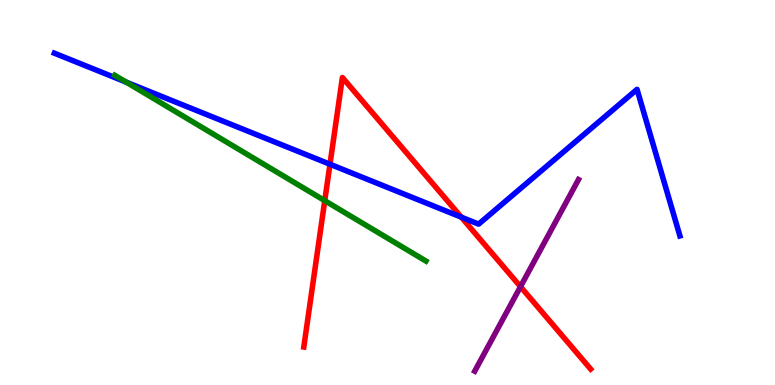[{'lines': ['blue', 'red'], 'intersections': [{'x': 4.26, 'y': 5.73}, {'x': 5.95, 'y': 4.36}]}, {'lines': ['green', 'red'], 'intersections': [{'x': 4.19, 'y': 4.79}]}, {'lines': ['purple', 'red'], 'intersections': [{'x': 6.72, 'y': 2.55}]}, {'lines': ['blue', 'green'], 'intersections': [{'x': 1.63, 'y': 7.87}]}, {'lines': ['blue', 'purple'], 'intersections': []}, {'lines': ['green', 'purple'], 'intersections': []}]